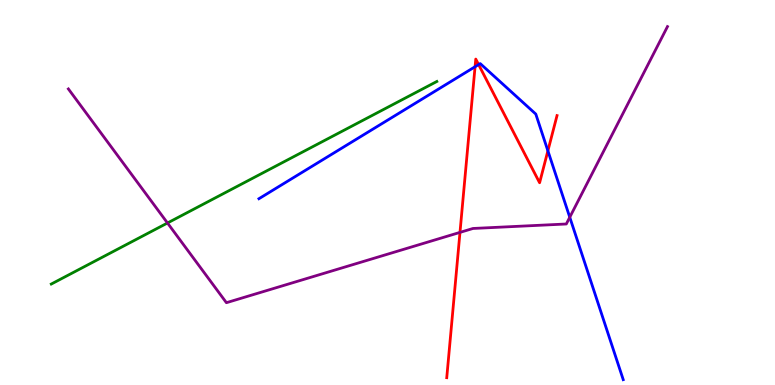[{'lines': ['blue', 'red'], 'intersections': [{'x': 6.13, 'y': 8.27}, {'x': 6.18, 'y': 8.32}, {'x': 7.07, 'y': 6.08}]}, {'lines': ['green', 'red'], 'intersections': []}, {'lines': ['purple', 'red'], 'intersections': [{'x': 5.94, 'y': 3.96}]}, {'lines': ['blue', 'green'], 'intersections': []}, {'lines': ['blue', 'purple'], 'intersections': [{'x': 7.35, 'y': 4.36}]}, {'lines': ['green', 'purple'], 'intersections': [{'x': 2.16, 'y': 4.21}]}]